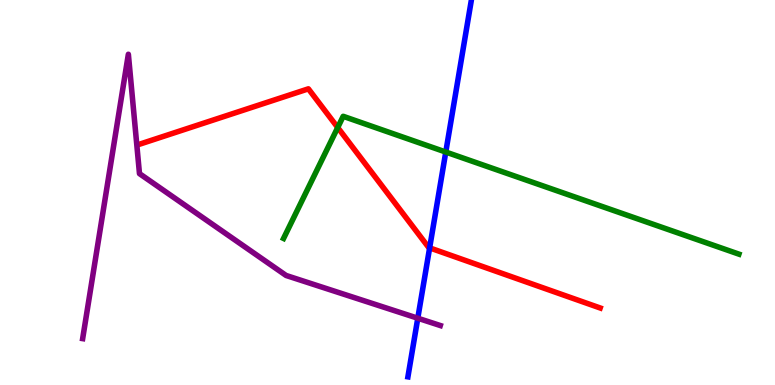[{'lines': ['blue', 'red'], 'intersections': [{'x': 5.54, 'y': 3.56}]}, {'lines': ['green', 'red'], 'intersections': [{'x': 4.36, 'y': 6.69}]}, {'lines': ['purple', 'red'], 'intersections': []}, {'lines': ['blue', 'green'], 'intersections': [{'x': 5.75, 'y': 6.05}]}, {'lines': ['blue', 'purple'], 'intersections': [{'x': 5.39, 'y': 1.73}]}, {'lines': ['green', 'purple'], 'intersections': []}]